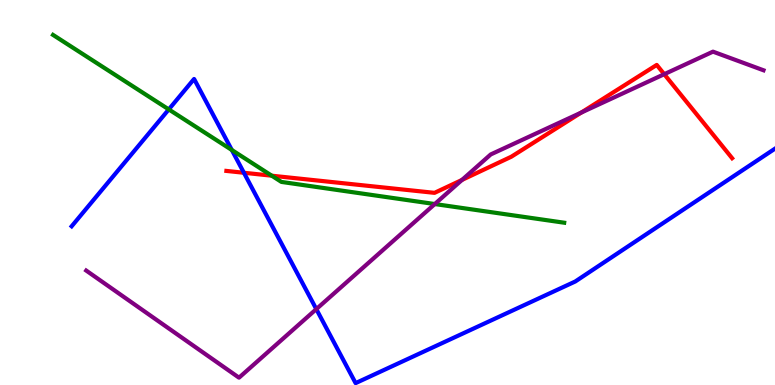[{'lines': ['blue', 'red'], 'intersections': [{'x': 3.15, 'y': 5.51}]}, {'lines': ['green', 'red'], 'intersections': [{'x': 3.51, 'y': 5.44}]}, {'lines': ['purple', 'red'], 'intersections': [{'x': 5.96, 'y': 5.33}, {'x': 7.5, 'y': 7.08}, {'x': 8.57, 'y': 8.07}]}, {'lines': ['blue', 'green'], 'intersections': [{'x': 2.18, 'y': 7.16}, {'x': 2.99, 'y': 6.1}]}, {'lines': ['blue', 'purple'], 'intersections': [{'x': 4.08, 'y': 1.97}]}, {'lines': ['green', 'purple'], 'intersections': [{'x': 5.61, 'y': 4.7}]}]